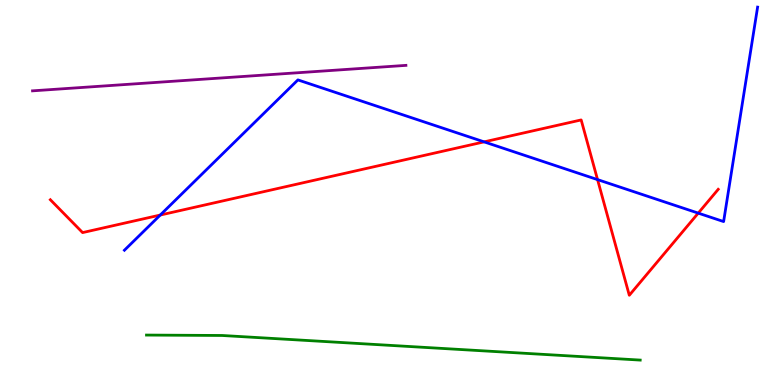[{'lines': ['blue', 'red'], 'intersections': [{'x': 2.07, 'y': 4.41}, {'x': 6.25, 'y': 6.32}, {'x': 7.71, 'y': 5.33}, {'x': 9.01, 'y': 4.46}]}, {'lines': ['green', 'red'], 'intersections': []}, {'lines': ['purple', 'red'], 'intersections': []}, {'lines': ['blue', 'green'], 'intersections': []}, {'lines': ['blue', 'purple'], 'intersections': []}, {'lines': ['green', 'purple'], 'intersections': []}]